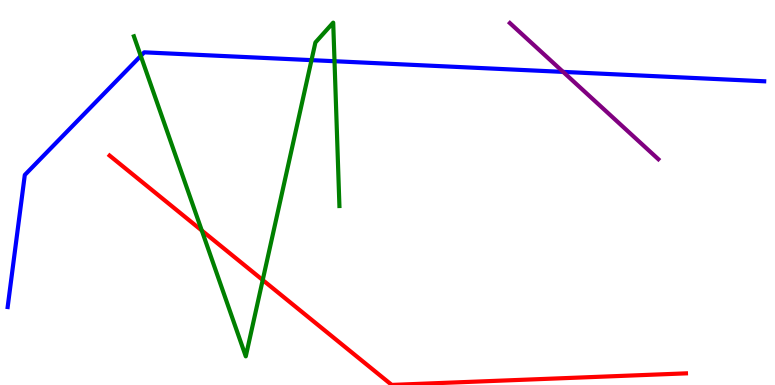[{'lines': ['blue', 'red'], 'intersections': []}, {'lines': ['green', 'red'], 'intersections': [{'x': 2.6, 'y': 4.01}, {'x': 3.39, 'y': 2.73}]}, {'lines': ['purple', 'red'], 'intersections': []}, {'lines': ['blue', 'green'], 'intersections': [{'x': 1.82, 'y': 8.55}, {'x': 4.02, 'y': 8.44}, {'x': 4.32, 'y': 8.41}]}, {'lines': ['blue', 'purple'], 'intersections': [{'x': 7.27, 'y': 8.13}]}, {'lines': ['green', 'purple'], 'intersections': []}]